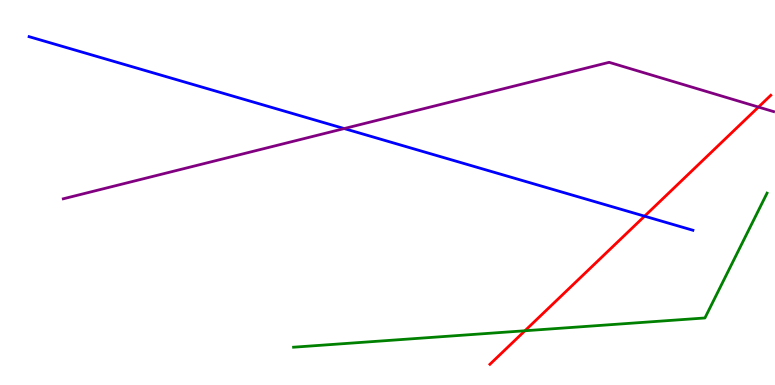[{'lines': ['blue', 'red'], 'intersections': [{'x': 8.32, 'y': 4.39}]}, {'lines': ['green', 'red'], 'intersections': [{'x': 6.77, 'y': 1.41}]}, {'lines': ['purple', 'red'], 'intersections': [{'x': 9.79, 'y': 7.22}]}, {'lines': ['blue', 'green'], 'intersections': []}, {'lines': ['blue', 'purple'], 'intersections': [{'x': 4.44, 'y': 6.66}]}, {'lines': ['green', 'purple'], 'intersections': []}]